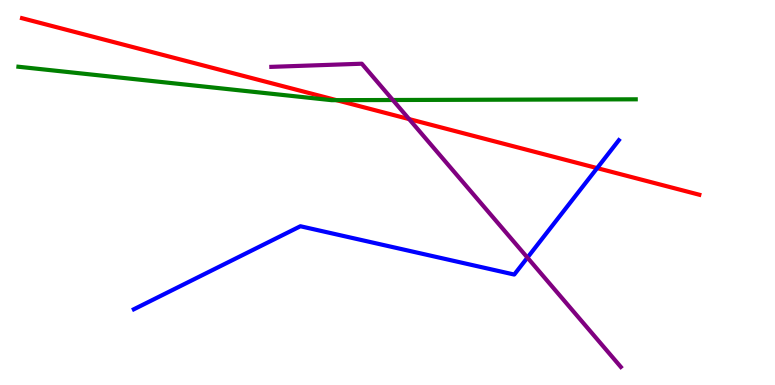[{'lines': ['blue', 'red'], 'intersections': [{'x': 7.7, 'y': 5.63}]}, {'lines': ['green', 'red'], 'intersections': [{'x': 4.34, 'y': 7.4}]}, {'lines': ['purple', 'red'], 'intersections': [{'x': 5.28, 'y': 6.91}]}, {'lines': ['blue', 'green'], 'intersections': []}, {'lines': ['blue', 'purple'], 'intersections': [{'x': 6.81, 'y': 3.31}]}, {'lines': ['green', 'purple'], 'intersections': [{'x': 5.07, 'y': 7.4}]}]